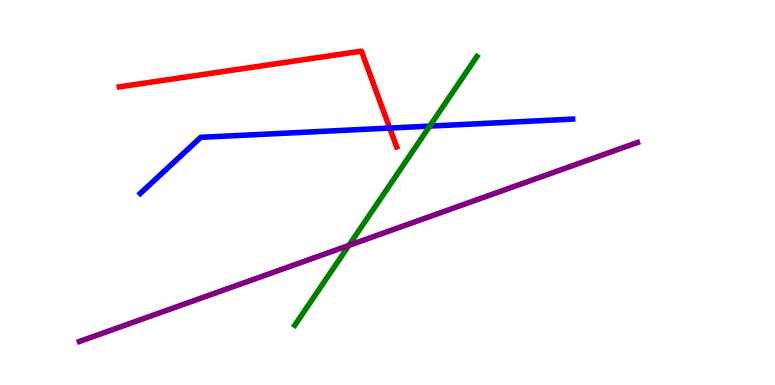[{'lines': ['blue', 'red'], 'intersections': [{'x': 5.03, 'y': 6.67}]}, {'lines': ['green', 'red'], 'intersections': []}, {'lines': ['purple', 'red'], 'intersections': []}, {'lines': ['blue', 'green'], 'intersections': [{'x': 5.55, 'y': 6.72}]}, {'lines': ['blue', 'purple'], 'intersections': []}, {'lines': ['green', 'purple'], 'intersections': [{'x': 4.5, 'y': 3.63}]}]